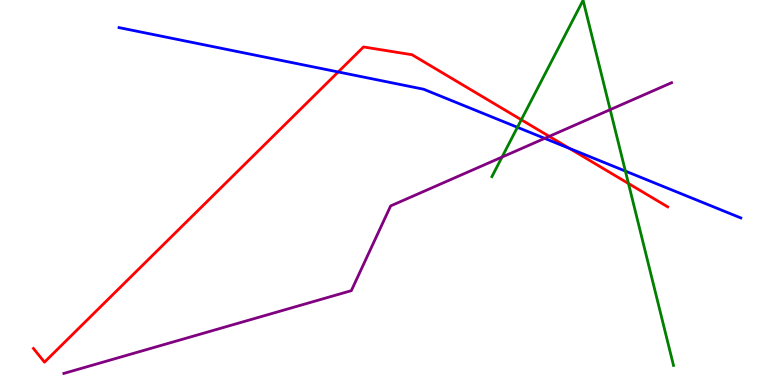[{'lines': ['blue', 'red'], 'intersections': [{'x': 4.36, 'y': 8.13}, {'x': 7.35, 'y': 6.15}]}, {'lines': ['green', 'red'], 'intersections': [{'x': 6.73, 'y': 6.89}, {'x': 8.11, 'y': 5.23}]}, {'lines': ['purple', 'red'], 'intersections': [{'x': 7.09, 'y': 6.46}]}, {'lines': ['blue', 'green'], 'intersections': [{'x': 6.68, 'y': 6.69}, {'x': 8.07, 'y': 5.56}]}, {'lines': ['blue', 'purple'], 'intersections': [{'x': 7.03, 'y': 6.41}]}, {'lines': ['green', 'purple'], 'intersections': [{'x': 6.48, 'y': 5.92}, {'x': 7.87, 'y': 7.15}]}]